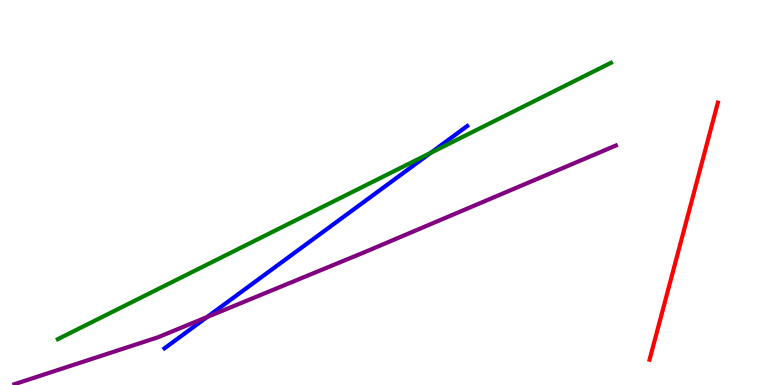[{'lines': ['blue', 'red'], 'intersections': []}, {'lines': ['green', 'red'], 'intersections': []}, {'lines': ['purple', 'red'], 'intersections': []}, {'lines': ['blue', 'green'], 'intersections': [{'x': 5.56, 'y': 6.03}]}, {'lines': ['blue', 'purple'], 'intersections': [{'x': 2.67, 'y': 1.77}]}, {'lines': ['green', 'purple'], 'intersections': []}]